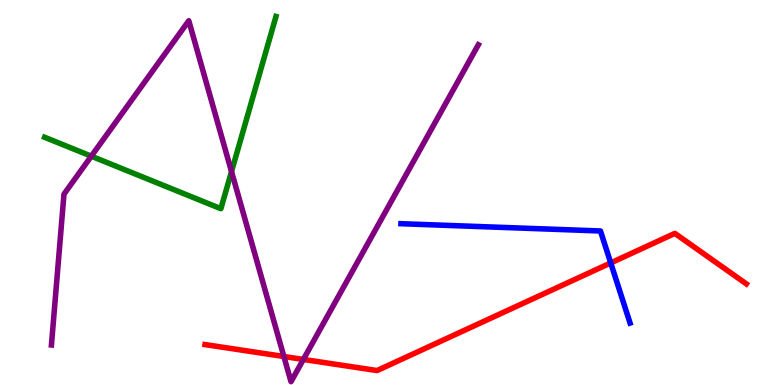[{'lines': ['blue', 'red'], 'intersections': [{'x': 7.88, 'y': 3.17}]}, {'lines': ['green', 'red'], 'intersections': []}, {'lines': ['purple', 'red'], 'intersections': [{'x': 3.66, 'y': 0.741}, {'x': 3.91, 'y': 0.664}]}, {'lines': ['blue', 'green'], 'intersections': []}, {'lines': ['blue', 'purple'], 'intersections': []}, {'lines': ['green', 'purple'], 'intersections': [{'x': 1.18, 'y': 5.94}, {'x': 2.99, 'y': 5.54}]}]